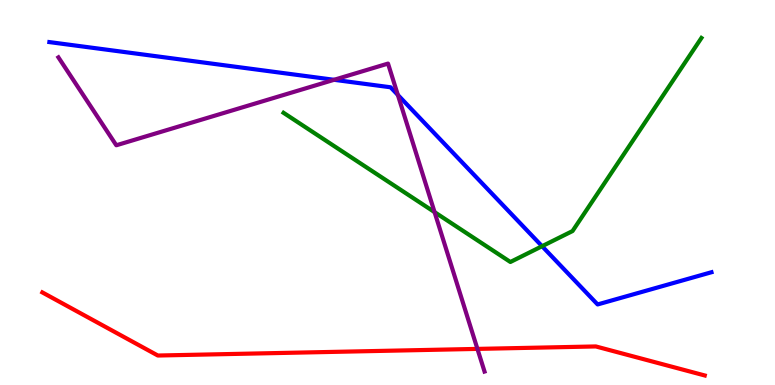[{'lines': ['blue', 'red'], 'intersections': []}, {'lines': ['green', 'red'], 'intersections': []}, {'lines': ['purple', 'red'], 'intersections': [{'x': 6.16, 'y': 0.938}]}, {'lines': ['blue', 'green'], 'intersections': [{'x': 6.99, 'y': 3.6}]}, {'lines': ['blue', 'purple'], 'intersections': [{'x': 4.31, 'y': 7.93}, {'x': 5.13, 'y': 7.53}]}, {'lines': ['green', 'purple'], 'intersections': [{'x': 5.61, 'y': 4.49}]}]